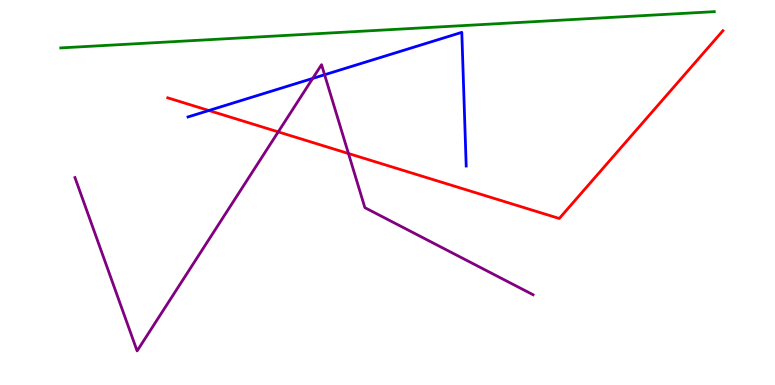[{'lines': ['blue', 'red'], 'intersections': [{'x': 2.69, 'y': 7.13}]}, {'lines': ['green', 'red'], 'intersections': []}, {'lines': ['purple', 'red'], 'intersections': [{'x': 3.59, 'y': 6.57}, {'x': 4.5, 'y': 6.01}]}, {'lines': ['blue', 'green'], 'intersections': []}, {'lines': ['blue', 'purple'], 'intersections': [{'x': 4.03, 'y': 7.96}, {'x': 4.19, 'y': 8.06}]}, {'lines': ['green', 'purple'], 'intersections': []}]